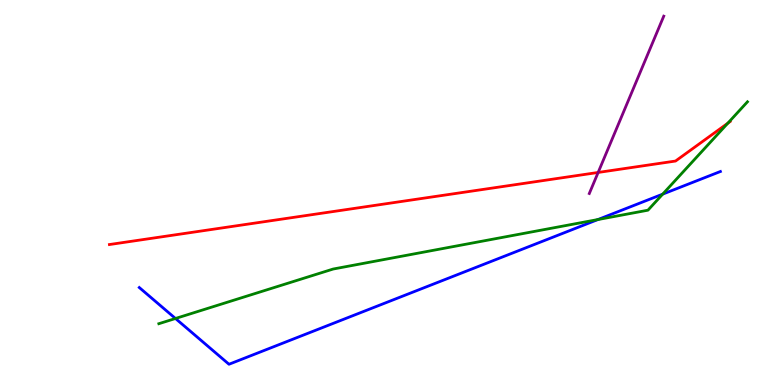[{'lines': ['blue', 'red'], 'intersections': []}, {'lines': ['green', 'red'], 'intersections': [{'x': 9.39, 'y': 6.8}]}, {'lines': ['purple', 'red'], 'intersections': [{'x': 7.72, 'y': 5.52}]}, {'lines': ['blue', 'green'], 'intersections': [{'x': 2.26, 'y': 1.73}, {'x': 7.72, 'y': 4.3}, {'x': 8.55, 'y': 4.96}]}, {'lines': ['blue', 'purple'], 'intersections': []}, {'lines': ['green', 'purple'], 'intersections': []}]